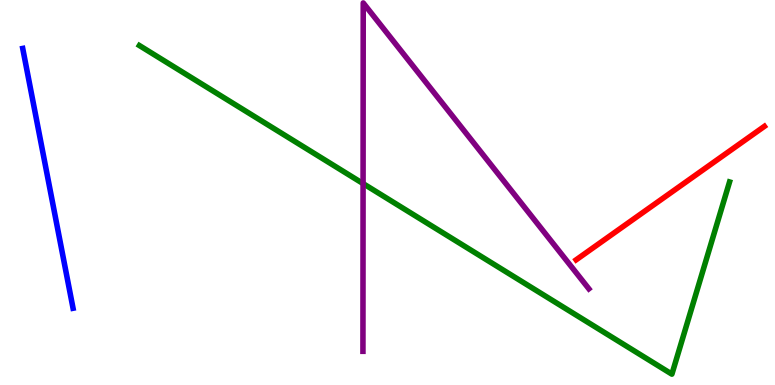[{'lines': ['blue', 'red'], 'intersections': []}, {'lines': ['green', 'red'], 'intersections': []}, {'lines': ['purple', 'red'], 'intersections': []}, {'lines': ['blue', 'green'], 'intersections': []}, {'lines': ['blue', 'purple'], 'intersections': []}, {'lines': ['green', 'purple'], 'intersections': [{'x': 4.68, 'y': 5.23}]}]